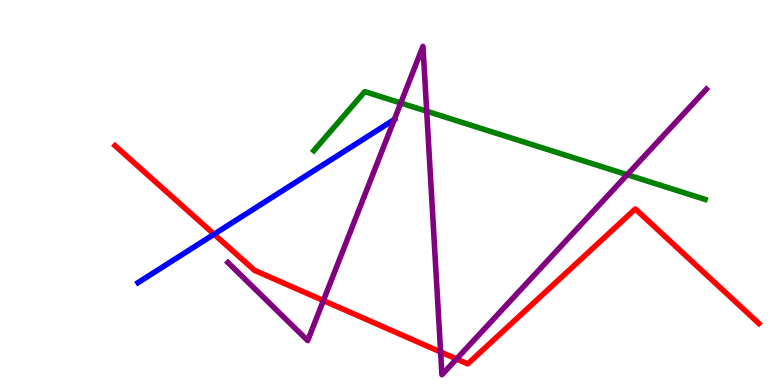[{'lines': ['blue', 'red'], 'intersections': [{'x': 2.76, 'y': 3.92}]}, {'lines': ['green', 'red'], 'intersections': []}, {'lines': ['purple', 'red'], 'intersections': [{'x': 4.17, 'y': 2.19}, {'x': 5.69, 'y': 0.858}, {'x': 5.89, 'y': 0.676}]}, {'lines': ['blue', 'green'], 'intersections': []}, {'lines': ['blue', 'purple'], 'intersections': [{'x': 5.09, 'y': 6.9}]}, {'lines': ['green', 'purple'], 'intersections': [{'x': 5.17, 'y': 7.32}, {'x': 5.51, 'y': 7.11}, {'x': 8.09, 'y': 5.46}]}]